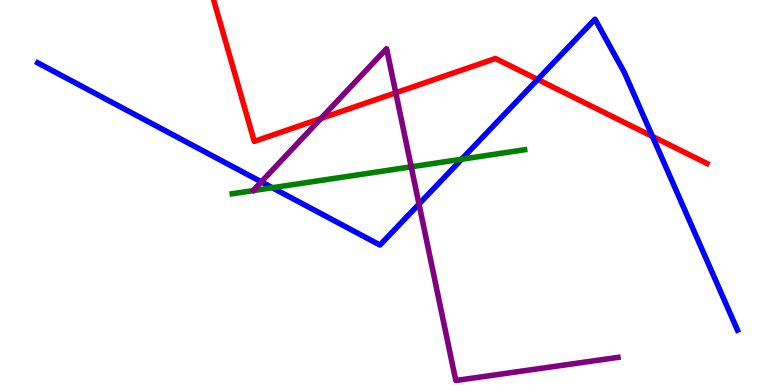[{'lines': ['blue', 'red'], 'intersections': [{'x': 6.94, 'y': 7.94}, {'x': 8.42, 'y': 6.46}]}, {'lines': ['green', 'red'], 'intersections': []}, {'lines': ['purple', 'red'], 'intersections': [{'x': 4.14, 'y': 6.92}, {'x': 5.11, 'y': 7.59}]}, {'lines': ['blue', 'green'], 'intersections': [{'x': 3.51, 'y': 5.12}, {'x': 5.96, 'y': 5.86}]}, {'lines': ['blue', 'purple'], 'intersections': [{'x': 3.37, 'y': 5.28}, {'x': 5.41, 'y': 4.7}]}, {'lines': ['green', 'purple'], 'intersections': [{'x': 5.31, 'y': 5.67}]}]